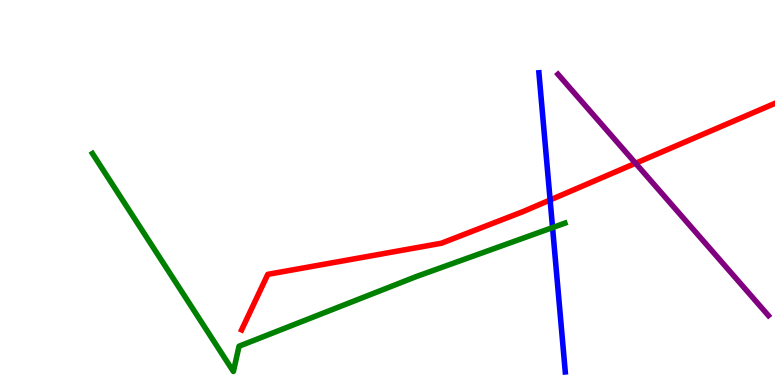[{'lines': ['blue', 'red'], 'intersections': [{'x': 7.1, 'y': 4.81}]}, {'lines': ['green', 'red'], 'intersections': []}, {'lines': ['purple', 'red'], 'intersections': [{'x': 8.2, 'y': 5.76}]}, {'lines': ['blue', 'green'], 'intersections': [{'x': 7.13, 'y': 4.09}]}, {'lines': ['blue', 'purple'], 'intersections': []}, {'lines': ['green', 'purple'], 'intersections': []}]